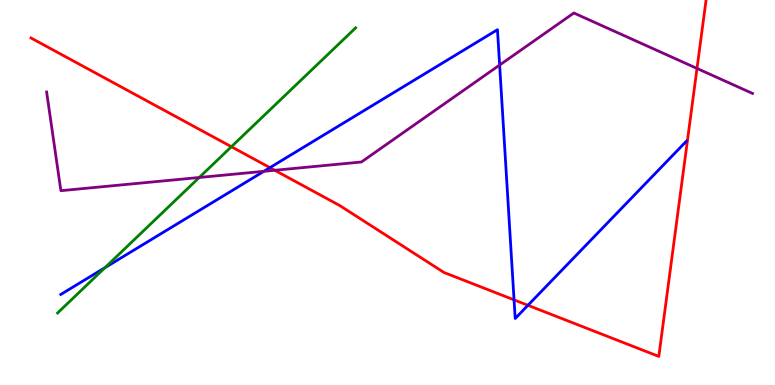[{'lines': ['blue', 'red'], 'intersections': [{'x': 3.48, 'y': 5.65}, {'x': 6.63, 'y': 2.21}, {'x': 6.81, 'y': 2.07}]}, {'lines': ['green', 'red'], 'intersections': [{'x': 2.99, 'y': 6.19}]}, {'lines': ['purple', 'red'], 'intersections': [{'x': 3.55, 'y': 5.58}, {'x': 8.99, 'y': 8.22}]}, {'lines': ['blue', 'green'], 'intersections': [{'x': 1.35, 'y': 3.05}]}, {'lines': ['blue', 'purple'], 'intersections': [{'x': 3.4, 'y': 5.55}, {'x': 6.45, 'y': 8.31}]}, {'lines': ['green', 'purple'], 'intersections': [{'x': 2.57, 'y': 5.39}]}]